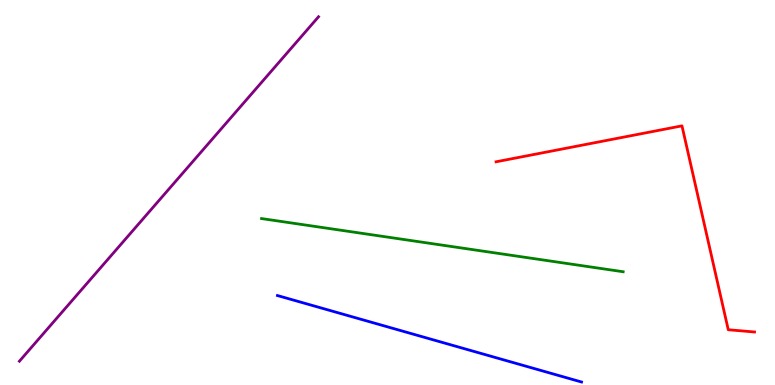[{'lines': ['blue', 'red'], 'intersections': []}, {'lines': ['green', 'red'], 'intersections': []}, {'lines': ['purple', 'red'], 'intersections': []}, {'lines': ['blue', 'green'], 'intersections': []}, {'lines': ['blue', 'purple'], 'intersections': []}, {'lines': ['green', 'purple'], 'intersections': []}]